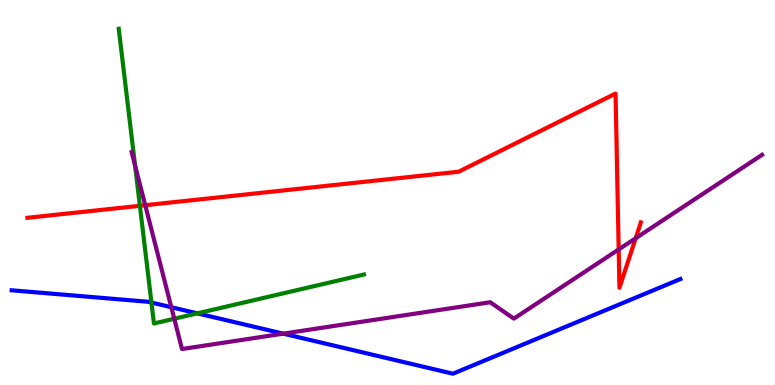[{'lines': ['blue', 'red'], 'intersections': []}, {'lines': ['green', 'red'], 'intersections': [{'x': 1.81, 'y': 4.65}]}, {'lines': ['purple', 'red'], 'intersections': [{'x': 1.87, 'y': 4.67}, {'x': 7.98, 'y': 3.52}, {'x': 8.2, 'y': 3.81}]}, {'lines': ['blue', 'green'], 'intersections': [{'x': 1.95, 'y': 2.14}, {'x': 2.55, 'y': 1.86}]}, {'lines': ['blue', 'purple'], 'intersections': [{'x': 2.21, 'y': 2.02}, {'x': 3.66, 'y': 1.33}]}, {'lines': ['green', 'purple'], 'intersections': [{'x': 1.74, 'y': 5.7}, {'x': 2.25, 'y': 1.72}]}]